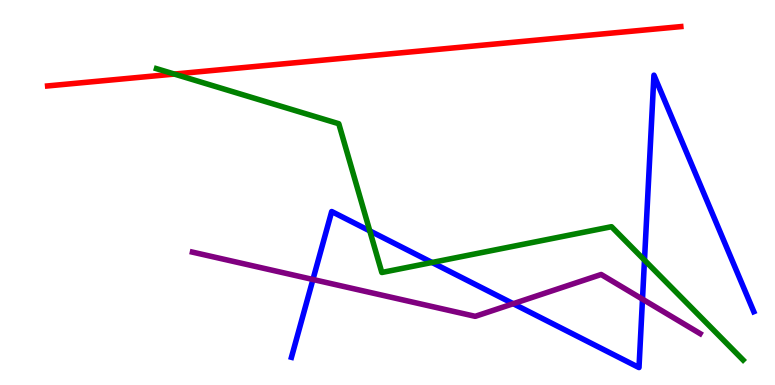[{'lines': ['blue', 'red'], 'intersections': []}, {'lines': ['green', 'red'], 'intersections': [{'x': 2.25, 'y': 8.08}]}, {'lines': ['purple', 'red'], 'intersections': []}, {'lines': ['blue', 'green'], 'intersections': [{'x': 4.77, 'y': 4.0}, {'x': 5.57, 'y': 3.18}, {'x': 8.32, 'y': 3.24}]}, {'lines': ['blue', 'purple'], 'intersections': [{'x': 4.04, 'y': 2.74}, {'x': 6.62, 'y': 2.11}, {'x': 8.29, 'y': 2.23}]}, {'lines': ['green', 'purple'], 'intersections': []}]